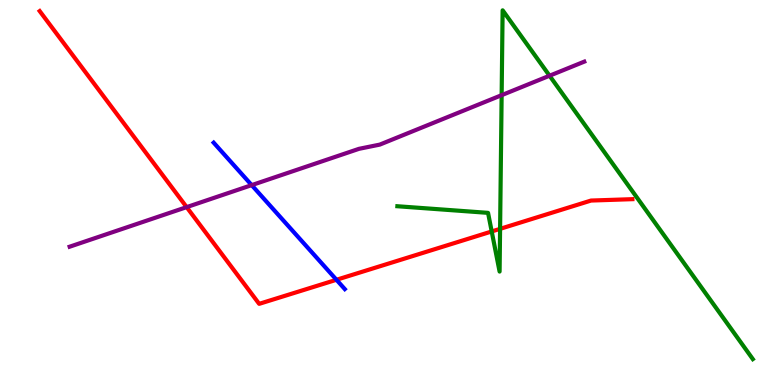[{'lines': ['blue', 'red'], 'intersections': [{'x': 4.34, 'y': 2.73}]}, {'lines': ['green', 'red'], 'intersections': [{'x': 6.34, 'y': 3.99}, {'x': 6.45, 'y': 4.06}]}, {'lines': ['purple', 'red'], 'intersections': [{'x': 2.41, 'y': 4.62}]}, {'lines': ['blue', 'green'], 'intersections': []}, {'lines': ['blue', 'purple'], 'intersections': [{'x': 3.25, 'y': 5.19}]}, {'lines': ['green', 'purple'], 'intersections': [{'x': 6.47, 'y': 7.53}, {'x': 7.09, 'y': 8.03}]}]